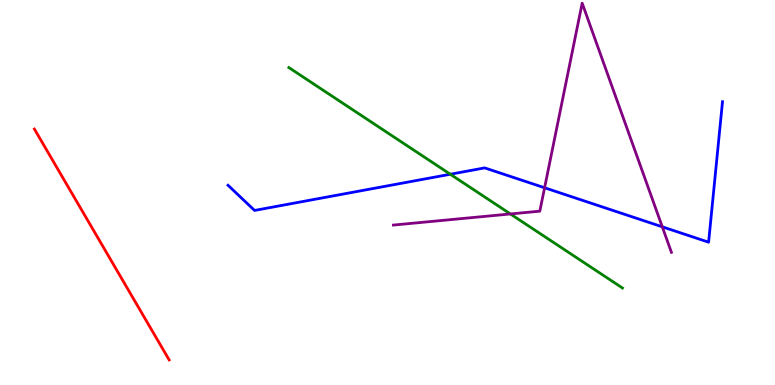[{'lines': ['blue', 'red'], 'intersections': []}, {'lines': ['green', 'red'], 'intersections': []}, {'lines': ['purple', 'red'], 'intersections': []}, {'lines': ['blue', 'green'], 'intersections': [{'x': 5.81, 'y': 5.47}]}, {'lines': ['blue', 'purple'], 'intersections': [{'x': 7.03, 'y': 5.12}, {'x': 8.55, 'y': 4.11}]}, {'lines': ['green', 'purple'], 'intersections': [{'x': 6.59, 'y': 4.44}]}]